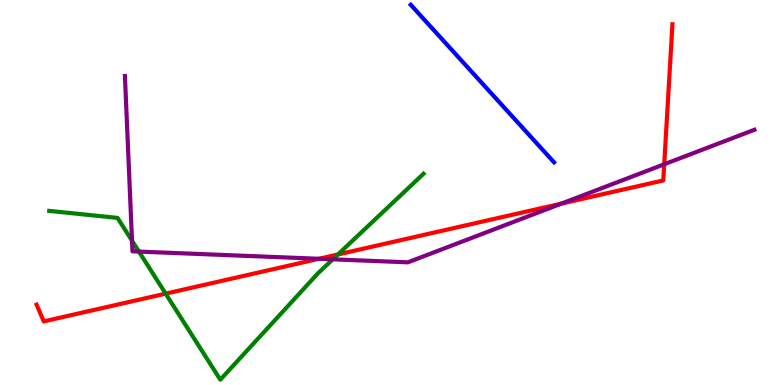[{'lines': ['blue', 'red'], 'intersections': []}, {'lines': ['green', 'red'], 'intersections': [{'x': 2.14, 'y': 2.37}, {'x': 4.36, 'y': 3.39}]}, {'lines': ['purple', 'red'], 'intersections': [{'x': 4.12, 'y': 3.28}, {'x': 7.24, 'y': 4.71}, {'x': 8.57, 'y': 5.73}]}, {'lines': ['blue', 'green'], 'intersections': []}, {'lines': ['blue', 'purple'], 'intersections': []}, {'lines': ['green', 'purple'], 'intersections': [{'x': 1.7, 'y': 3.75}, {'x': 1.79, 'y': 3.47}, {'x': 4.29, 'y': 3.26}]}]